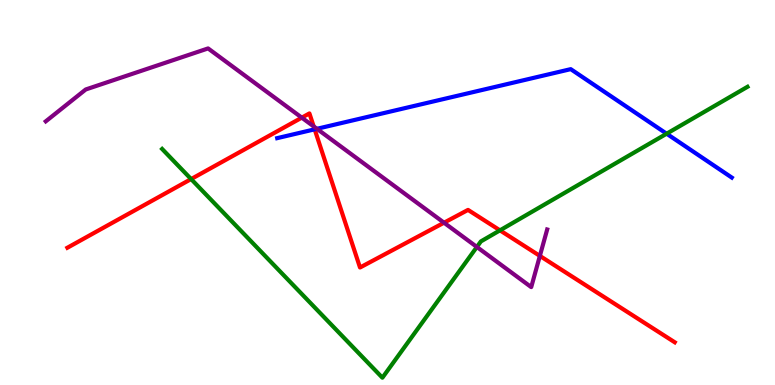[{'lines': ['blue', 'red'], 'intersections': [{'x': 4.06, 'y': 6.64}]}, {'lines': ['green', 'red'], 'intersections': [{'x': 2.47, 'y': 5.35}, {'x': 6.45, 'y': 4.02}]}, {'lines': ['purple', 'red'], 'intersections': [{'x': 3.89, 'y': 6.94}, {'x': 4.05, 'y': 6.72}, {'x': 5.73, 'y': 4.22}, {'x': 6.97, 'y': 3.35}]}, {'lines': ['blue', 'green'], 'intersections': [{'x': 8.6, 'y': 6.53}]}, {'lines': ['blue', 'purple'], 'intersections': [{'x': 4.09, 'y': 6.65}]}, {'lines': ['green', 'purple'], 'intersections': [{'x': 6.15, 'y': 3.59}]}]